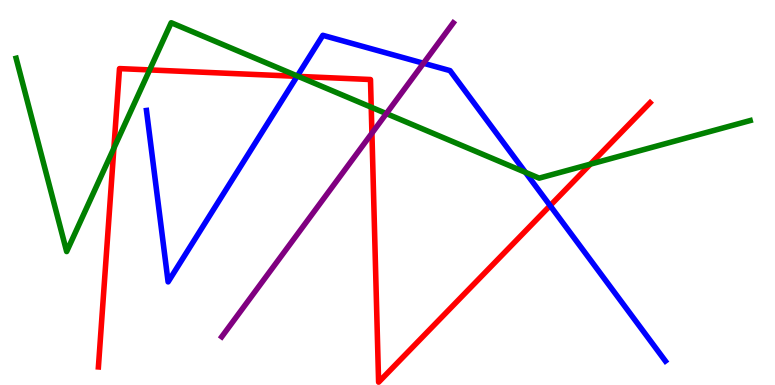[{'lines': ['blue', 'red'], 'intersections': [{'x': 3.83, 'y': 8.02}, {'x': 7.1, 'y': 4.66}]}, {'lines': ['green', 'red'], 'intersections': [{'x': 1.47, 'y': 6.15}, {'x': 1.93, 'y': 8.18}, {'x': 3.85, 'y': 8.02}, {'x': 4.79, 'y': 7.22}, {'x': 7.62, 'y': 5.74}]}, {'lines': ['purple', 'red'], 'intersections': [{'x': 4.8, 'y': 6.54}]}, {'lines': ['blue', 'green'], 'intersections': [{'x': 3.84, 'y': 8.03}, {'x': 6.78, 'y': 5.52}]}, {'lines': ['blue', 'purple'], 'intersections': [{'x': 5.46, 'y': 8.36}]}, {'lines': ['green', 'purple'], 'intersections': [{'x': 4.99, 'y': 7.05}]}]